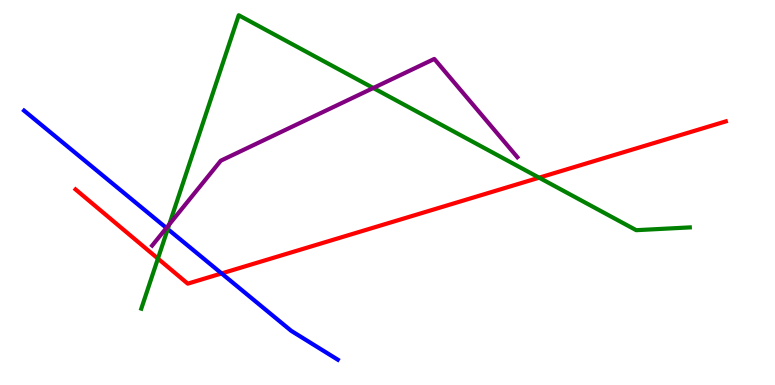[{'lines': ['blue', 'red'], 'intersections': [{'x': 2.86, 'y': 2.9}]}, {'lines': ['green', 'red'], 'intersections': [{'x': 2.04, 'y': 3.28}, {'x': 6.96, 'y': 5.38}]}, {'lines': ['purple', 'red'], 'intersections': []}, {'lines': ['blue', 'green'], 'intersections': [{'x': 2.16, 'y': 4.05}]}, {'lines': ['blue', 'purple'], 'intersections': [{'x': 2.15, 'y': 4.08}]}, {'lines': ['green', 'purple'], 'intersections': [{'x': 2.18, 'y': 4.17}, {'x': 4.82, 'y': 7.71}]}]